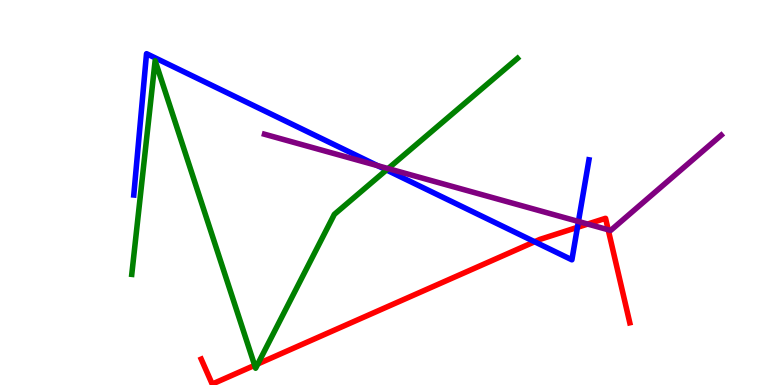[{'lines': ['blue', 'red'], 'intersections': [{'x': 6.9, 'y': 3.72}, {'x': 7.45, 'y': 4.09}]}, {'lines': ['green', 'red'], 'intersections': [{'x': 3.29, 'y': 0.511}, {'x': 3.33, 'y': 0.547}]}, {'lines': ['purple', 'red'], 'intersections': [{'x': 7.58, 'y': 4.18}, {'x': 7.85, 'y': 4.03}]}, {'lines': ['blue', 'green'], 'intersections': [{'x': 4.99, 'y': 5.59}]}, {'lines': ['blue', 'purple'], 'intersections': [{'x': 4.87, 'y': 5.7}, {'x': 7.46, 'y': 4.25}]}, {'lines': ['green', 'purple'], 'intersections': [{'x': 5.01, 'y': 5.62}]}]